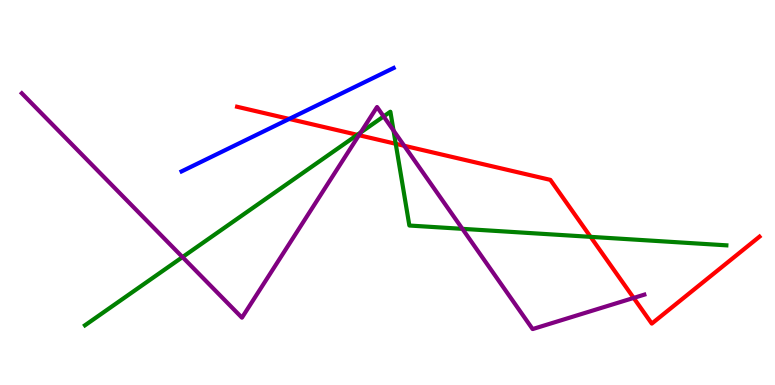[{'lines': ['blue', 'red'], 'intersections': [{'x': 3.73, 'y': 6.91}]}, {'lines': ['green', 'red'], 'intersections': [{'x': 4.61, 'y': 6.5}, {'x': 5.11, 'y': 6.27}, {'x': 7.62, 'y': 3.85}]}, {'lines': ['purple', 'red'], 'intersections': [{'x': 4.63, 'y': 6.49}, {'x': 5.22, 'y': 6.21}, {'x': 8.18, 'y': 2.26}]}, {'lines': ['blue', 'green'], 'intersections': []}, {'lines': ['blue', 'purple'], 'intersections': []}, {'lines': ['green', 'purple'], 'intersections': [{'x': 2.35, 'y': 3.32}, {'x': 4.65, 'y': 6.56}, {'x': 4.95, 'y': 6.98}, {'x': 5.08, 'y': 6.61}, {'x': 5.97, 'y': 4.06}]}]